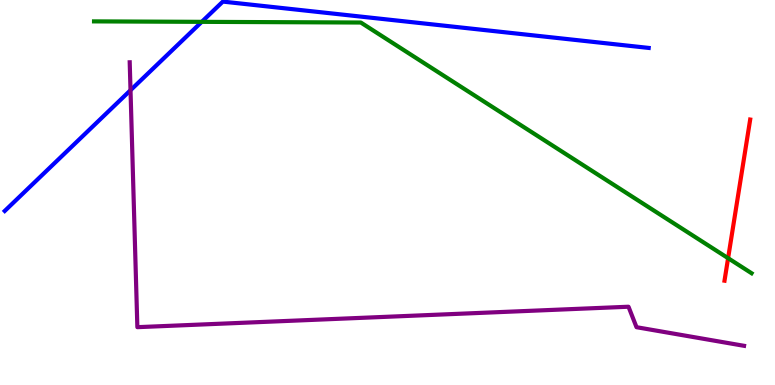[{'lines': ['blue', 'red'], 'intersections': []}, {'lines': ['green', 'red'], 'intersections': [{'x': 9.39, 'y': 3.29}]}, {'lines': ['purple', 'red'], 'intersections': []}, {'lines': ['blue', 'green'], 'intersections': [{'x': 2.6, 'y': 9.43}]}, {'lines': ['blue', 'purple'], 'intersections': [{'x': 1.68, 'y': 7.66}]}, {'lines': ['green', 'purple'], 'intersections': []}]